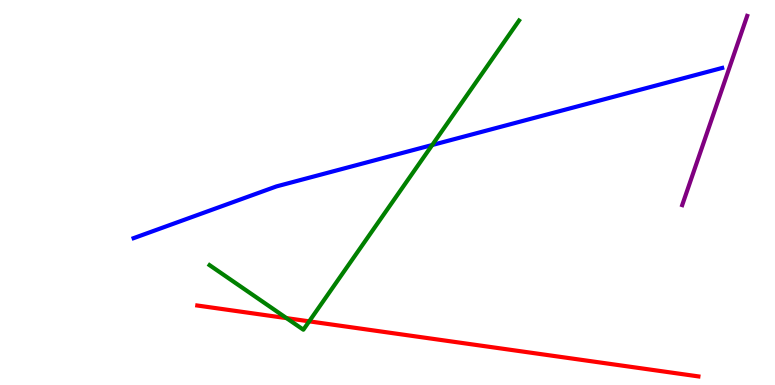[{'lines': ['blue', 'red'], 'intersections': []}, {'lines': ['green', 'red'], 'intersections': [{'x': 3.7, 'y': 1.74}, {'x': 3.99, 'y': 1.65}]}, {'lines': ['purple', 'red'], 'intersections': []}, {'lines': ['blue', 'green'], 'intersections': [{'x': 5.58, 'y': 6.23}]}, {'lines': ['blue', 'purple'], 'intersections': []}, {'lines': ['green', 'purple'], 'intersections': []}]